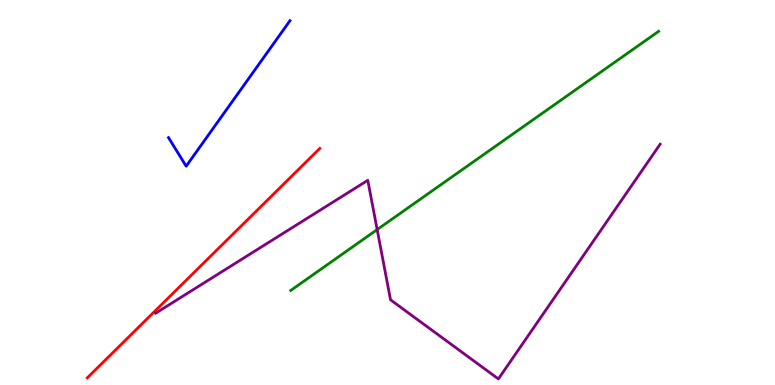[{'lines': ['blue', 'red'], 'intersections': []}, {'lines': ['green', 'red'], 'intersections': []}, {'lines': ['purple', 'red'], 'intersections': []}, {'lines': ['blue', 'green'], 'intersections': []}, {'lines': ['blue', 'purple'], 'intersections': []}, {'lines': ['green', 'purple'], 'intersections': [{'x': 4.87, 'y': 4.04}]}]